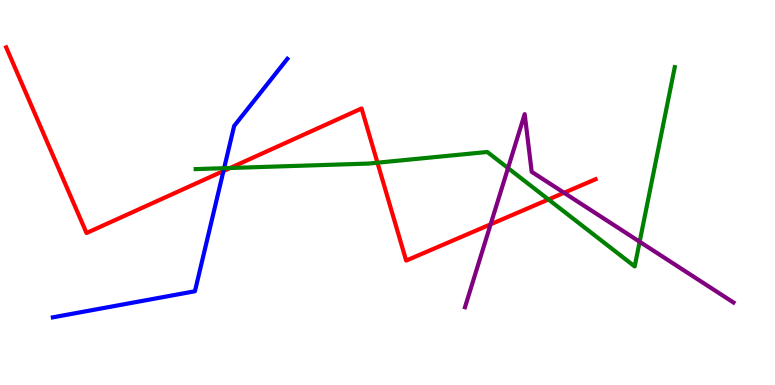[{'lines': ['blue', 'red'], 'intersections': [{'x': 2.88, 'y': 5.56}]}, {'lines': ['green', 'red'], 'intersections': [{'x': 2.97, 'y': 5.64}, {'x': 4.87, 'y': 5.77}, {'x': 7.08, 'y': 4.82}]}, {'lines': ['purple', 'red'], 'intersections': [{'x': 6.33, 'y': 4.17}, {'x': 7.28, 'y': 4.99}]}, {'lines': ['blue', 'green'], 'intersections': [{'x': 2.89, 'y': 5.63}]}, {'lines': ['blue', 'purple'], 'intersections': []}, {'lines': ['green', 'purple'], 'intersections': [{'x': 6.56, 'y': 5.63}, {'x': 8.25, 'y': 3.72}]}]